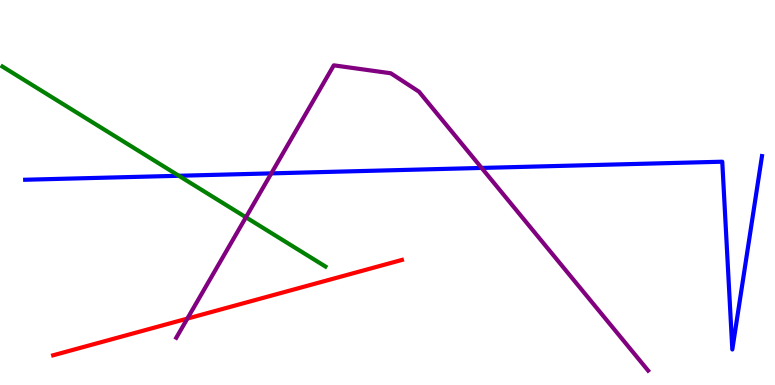[{'lines': ['blue', 'red'], 'intersections': []}, {'lines': ['green', 'red'], 'intersections': []}, {'lines': ['purple', 'red'], 'intersections': [{'x': 2.42, 'y': 1.72}]}, {'lines': ['blue', 'green'], 'intersections': [{'x': 2.31, 'y': 5.43}]}, {'lines': ['blue', 'purple'], 'intersections': [{'x': 3.5, 'y': 5.5}, {'x': 6.21, 'y': 5.64}]}, {'lines': ['green', 'purple'], 'intersections': [{'x': 3.17, 'y': 4.36}]}]